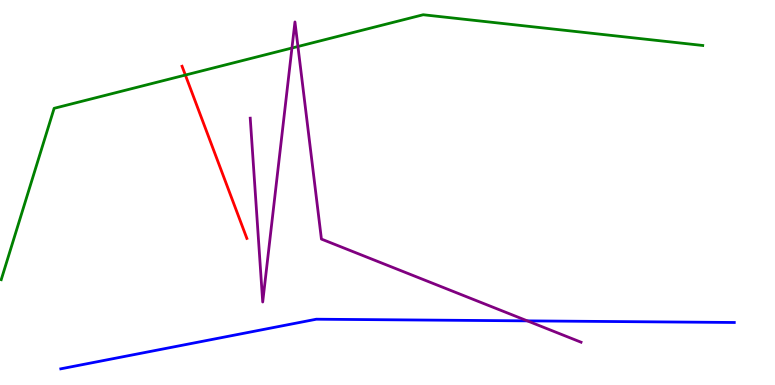[{'lines': ['blue', 'red'], 'intersections': []}, {'lines': ['green', 'red'], 'intersections': [{'x': 2.39, 'y': 8.05}]}, {'lines': ['purple', 'red'], 'intersections': []}, {'lines': ['blue', 'green'], 'intersections': []}, {'lines': ['blue', 'purple'], 'intersections': [{'x': 6.8, 'y': 1.67}]}, {'lines': ['green', 'purple'], 'intersections': [{'x': 3.77, 'y': 8.75}, {'x': 3.84, 'y': 8.79}]}]